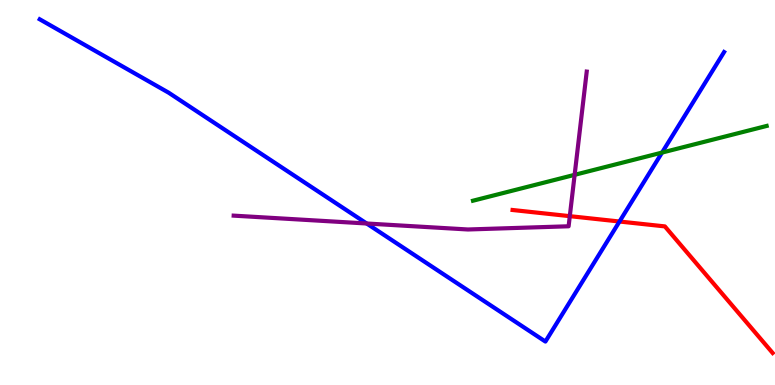[{'lines': ['blue', 'red'], 'intersections': [{'x': 7.99, 'y': 4.25}]}, {'lines': ['green', 'red'], 'intersections': []}, {'lines': ['purple', 'red'], 'intersections': [{'x': 7.35, 'y': 4.39}]}, {'lines': ['blue', 'green'], 'intersections': [{'x': 8.54, 'y': 6.04}]}, {'lines': ['blue', 'purple'], 'intersections': [{'x': 4.73, 'y': 4.19}]}, {'lines': ['green', 'purple'], 'intersections': [{'x': 7.41, 'y': 5.46}]}]